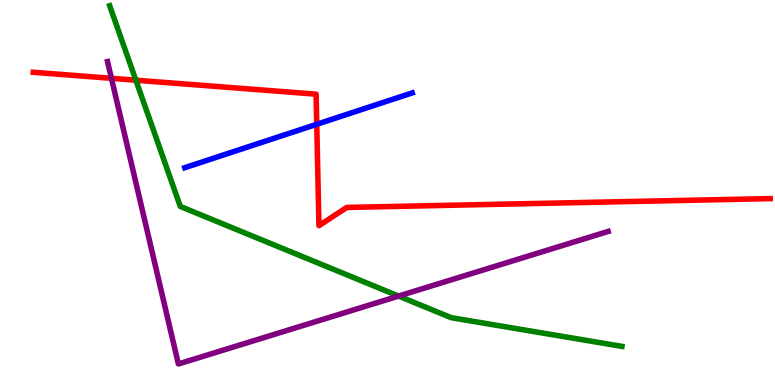[{'lines': ['blue', 'red'], 'intersections': [{'x': 4.09, 'y': 6.77}]}, {'lines': ['green', 'red'], 'intersections': [{'x': 1.75, 'y': 7.92}]}, {'lines': ['purple', 'red'], 'intersections': [{'x': 1.44, 'y': 7.97}]}, {'lines': ['blue', 'green'], 'intersections': []}, {'lines': ['blue', 'purple'], 'intersections': []}, {'lines': ['green', 'purple'], 'intersections': [{'x': 5.14, 'y': 2.31}]}]